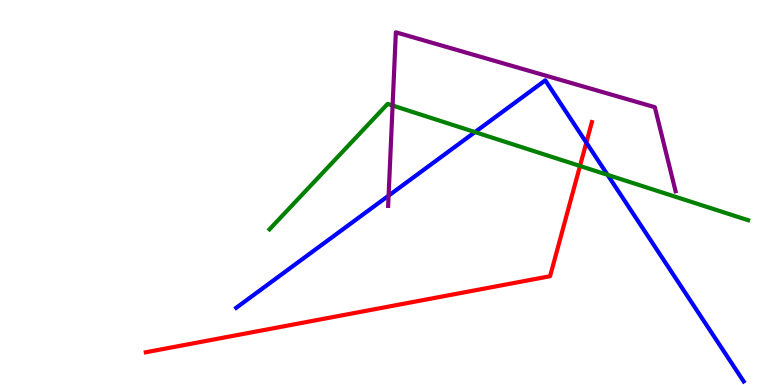[{'lines': ['blue', 'red'], 'intersections': [{'x': 7.57, 'y': 6.3}]}, {'lines': ['green', 'red'], 'intersections': [{'x': 7.48, 'y': 5.69}]}, {'lines': ['purple', 'red'], 'intersections': []}, {'lines': ['blue', 'green'], 'intersections': [{'x': 6.13, 'y': 6.57}, {'x': 7.84, 'y': 5.46}]}, {'lines': ['blue', 'purple'], 'intersections': [{'x': 5.01, 'y': 4.92}]}, {'lines': ['green', 'purple'], 'intersections': [{'x': 5.07, 'y': 7.26}]}]